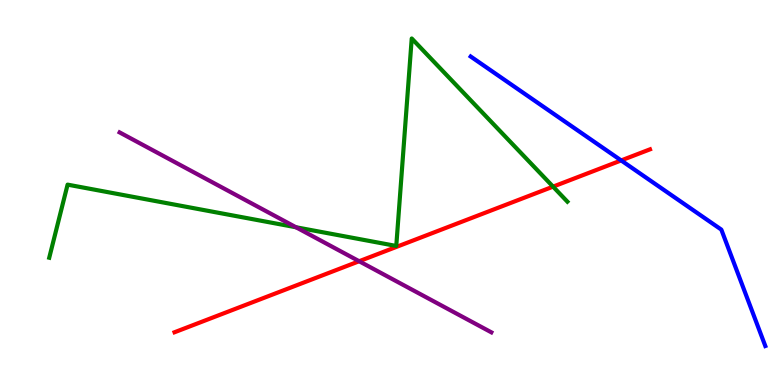[{'lines': ['blue', 'red'], 'intersections': [{'x': 8.02, 'y': 5.83}]}, {'lines': ['green', 'red'], 'intersections': [{'x': 7.14, 'y': 5.15}]}, {'lines': ['purple', 'red'], 'intersections': [{'x': 4.63, 'y': 3.21}]}, {'lines': ['blue', 'green'], 'intersections': []}, {'lines': ['blue', 'purple'], 'intersections': []}, {'lines': ['green', 'purple'], 'intersections': [{'x': 3.82, 'y': 4.1}]}]